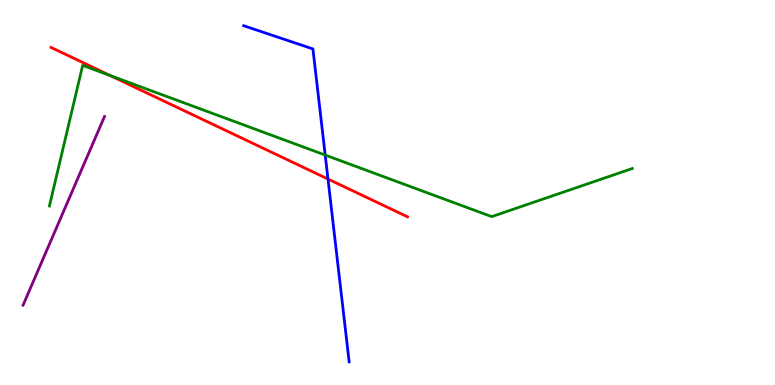[{'lines': ['blue', 'red'], 'intersections': [{'x': 4.23, 'y': 5.35}]}, {'lines': ['green', 'red'], 'intersections': [{'x': 1.42, 'y': 8.04}]}, {'lines': ['purple', 'red'], 'intersections': []}, {'lines': ['blue', 'green'], 'intersections': [{'x': 4.2, 'y': 5.97}]}, {'lines': ['blue', 'purple'], 'intersections': []}, {'lines': ['green', 'purple'], 'intersections': []}]